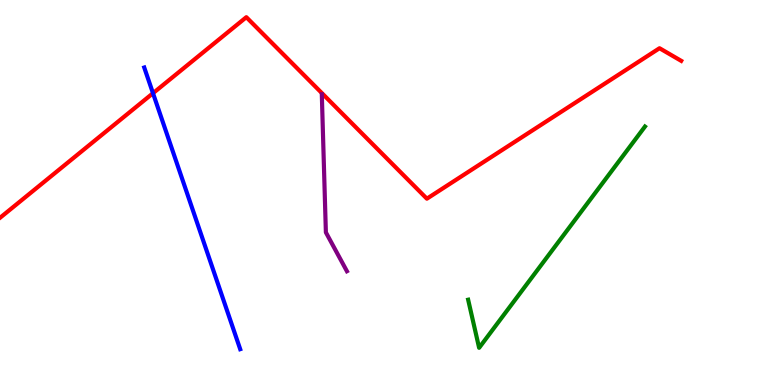[{'lines': ['blue', 'red'], 'intersections': [{'x': 1.97, 'y': 7.58}]}, {'lines': ['green', 'red'], 'intersections': []}, {'lines': ['purple', 'red'], 'intersections': []}, {'lines': ['blue', 'green'], 'intersections': []}, {'lines': ['blue', 'purple'], 'intersections': []}, {'lines': ['green', 'purple'], 'intersections': []}]